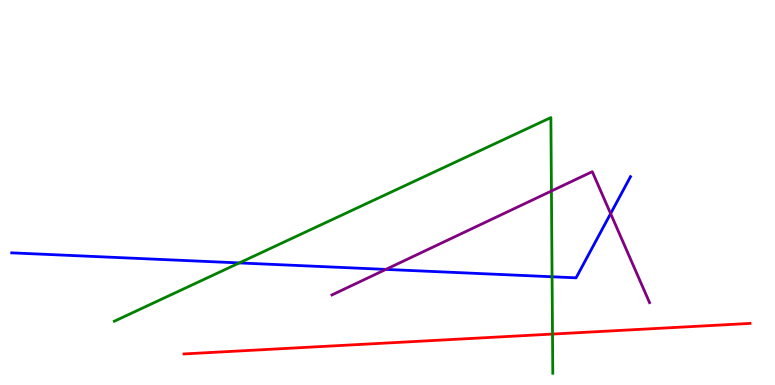[{'lines': ['blue', 'red'], 'intersections': []}, {'lines': ['green', 'red'], 'intersections': [{'x': 7.13, 'y': 1.32}]}, {'lines': ['purple', 'red'], 'intersections': []}, {'lines': ['blue', 'green'], 'intersections': [{'x': 3.09, 'y': 3.17}, {'x': 7.12, 'y': 2.81}]}, {'lines': ['blue', 'purple'], 'intersections': [{'x': 4.98, 'y': 3.0}, {'x': 7.88, 'y': 4.45}]}, {'lines': ['green', 'purple'], 'intersections': [{'x': 7.12, 'y': 5.04}]}]